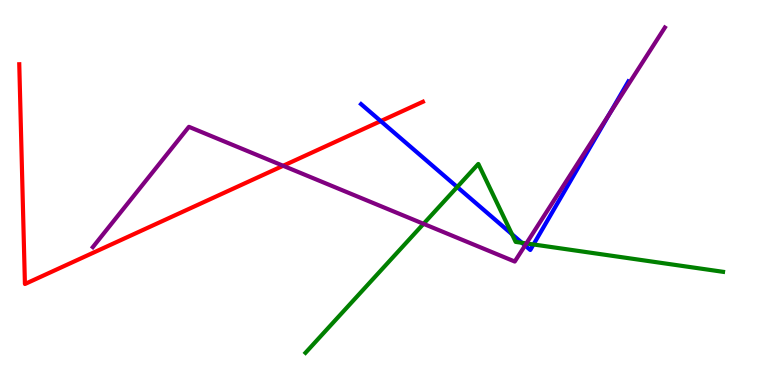[{'lines': ['blue', 'red'], 'intersections': [{'x': 4.91, 'y': 6.86}]}, {'lines': ['green', 'red'], 'intersections': []}, {'lines': ['purple', 'red'], 'intersections': [{'x': 3.65, 'y': 5.69}]}, {'lines': ['blue', 'green'], 'intersections': [{'x': 5.9, 'y': 5.14}, {'x': 6.61, 'y': 3.92}, {'x': 6.73, 'y': 3.69}, {'x': 6.88, 'y': 3.65}]}, {'lines': ['blue', 'purple'], 'intersections': [{'x': 6.77, 'y': 3.62}, {'x': 7.86, 'y': 7.04}]}, {'lines': ['green', 'purple'], 'intersections': [{'x': 5.46, 'y': 4.19}, {'x': 6.79, 'y': 3.68}]}]